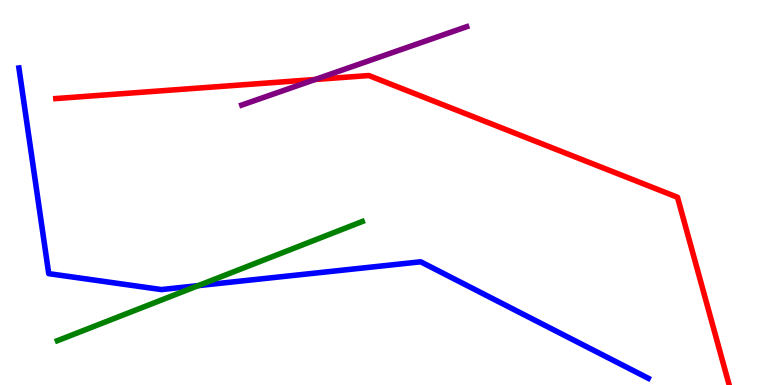[{'lines': ['blue', 'red'], 'intersections': []}, {'lines': ['green', 'red'], 'intersections': []}, {'lines': ['purple', 'red'], 'intersections': [{'x': 4.07, 'y': 7.94}]}, {'lines': ['blue', 'green'], 'intersections': [{'x': 2.56, 'y': 2.58}]}, {'lines': ['blue', 'purple'], 'intersections': []}, {'lines': ['green', 'purple'], 'intersections': []}]